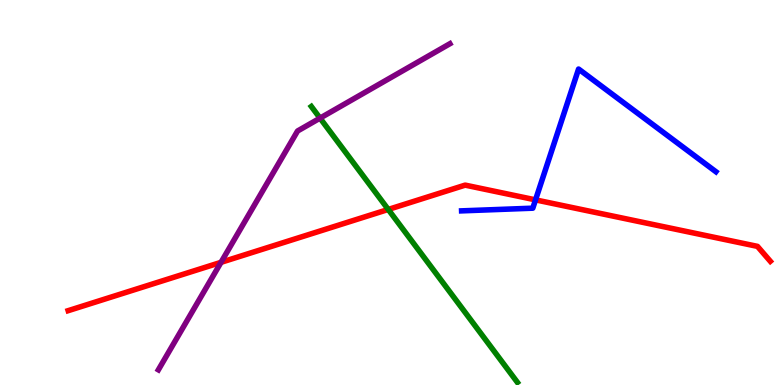[{'lines': ['blue', 'red'], 'intersections': [{'x': 6.91, 'y': 4.81}]}, {'lines': ['green', 'red'], 'intersections': [{'x': 5.01, 'y': 4.56}]}, {'lines': ['purple', 'red'], 'intersections': [{'x': 2.85, 'y': 3.19}]}, {'lines': ['blue', 'green'], 'intersections': []}, {'lines': ['blue', 'purple'], 'intersections': []}, {'lines': ['green', 'purple'], 'intersections': [{'x': 4.13, 'y': 6.93}]}]